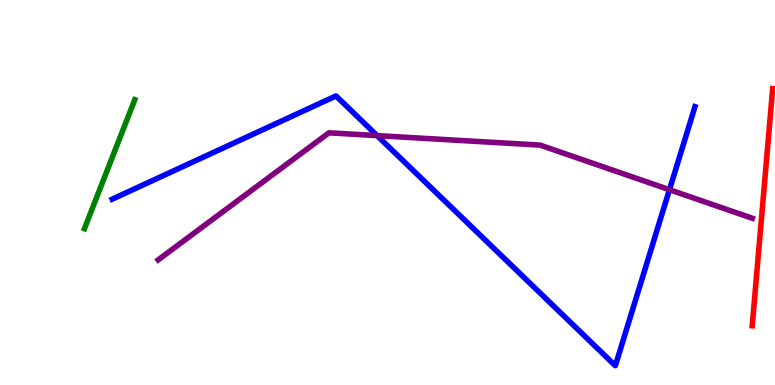[{'lines': ['blue', 'red'], 'intersections': []}, {'lines': ['green', 'red'], 'intersections': []}, {'lines': ['purple', 'red'], 'intersections': []}, {'lines': ['blue', 'green'], 'intersections': []}, {'lines': ['blue', 'purple'], 'intersections': [{'x': 4.87, 'y': 6.48}, {'x': 8.64, 'y': 5.07}]}, {'lines': ['green', 'purple'], 'intersections': []}]